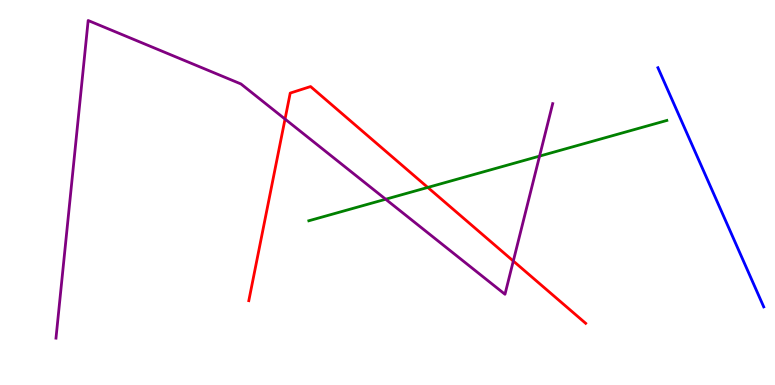[{'lines': ['blue', 'red'], 'intersections': []}, {'lines': ['green', 'red'], 'intersections': [{'x': 5.52, 'y': 5.13}]}, {'lines': ['purple', 'red'], 'intersections': [{'x': 3.68, 'y': 6.91}, {'x': 6.62, 'y': 3.22}]}, {'lines': ['blue', 'green'], 'intersections': []}, {'lines': ['blue', 'purple'], 'intersections': []}, {'lines': ['green', 'purple'], 'intersections': [{'x': 4.98, 'y': 4.83}, {'x': 6.96, 'y': 5.95}]}]